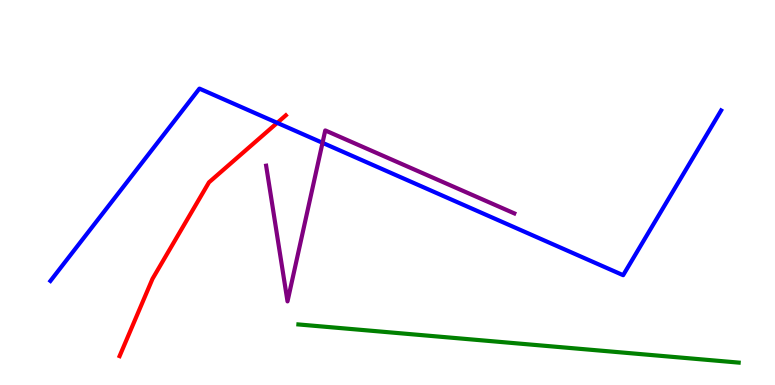[{'lines': ['blue', 'red'], 'intersections': [{'x': 3.58, 'y': 6.81}]}, {'lines': ['green', 'red'], 'intersections': []}, {'lines': ['purple', 'red'], 'intersections': []}, {'lines': ['blue', 'green'], 'intersections': []}, {'lines': ['blue', 'purple'], 'intersections': [{'x': 4.16, 'y': 6.29}]}, {'lines': ['green', 'purple'], 'intersections': []}]